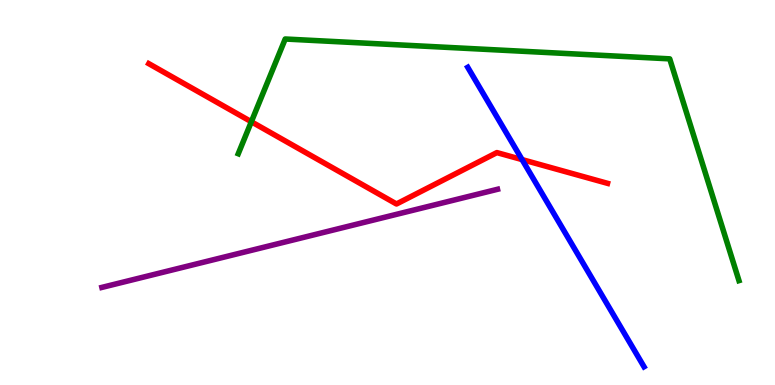[{'lines': ['blue', 'red'], 'intersections': [{'x': 6.74, 'y': 5.85}]}, {'lines': ['green', 'red'], 'intersections': [{'x': 3.24, 'y': 6.84}]}, {'lines': ['purple', 'red'], 'intersections': []}, {'lines': ['blue', 'green'], 'intersections': []}, {'lines': ['blue', 'purple'], 'intersections': []}, {'lines': ['green', 'purple'], 'intersections': []}]